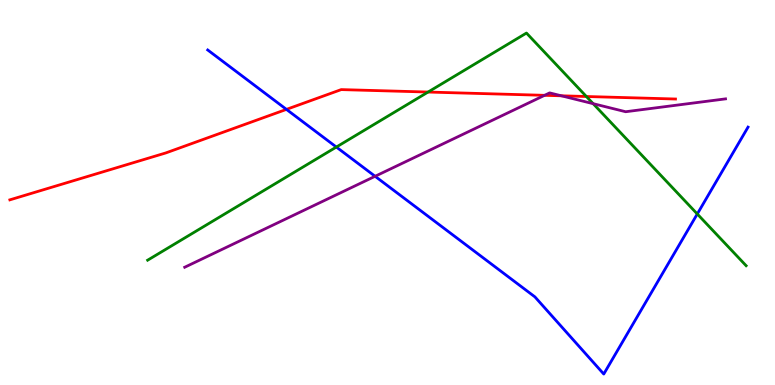[{'lines': ['blue', 'red'], 'intersections': [{'x': 3.7, 'y': 7.16}]}, {'lines': ['green', 'red'], 'intersections': [{'x': 5.52, 'y': 7.61}, {'x': 7.57, 'y': 7.49}]}, {'lines': ['purple', 'red'], 'intersections': [{'x': 7.03, 'y': 7.52}, {'x': 7.24, 'y': 7.51}]}, {'lines': ['blue', 'green'], 'intersections': [{'x': 4.34, 'y': 6.18}, {'x': 9.0, 'y': 4.44}]}, {'lines': ['blue', 'purple'], 'intersections': [{'x': 4.84, 'y': 5.42}]}, {'lines': ['green', 'purple'], 'intersections': [{'x': 7.65, 'y': 7.31}]}]